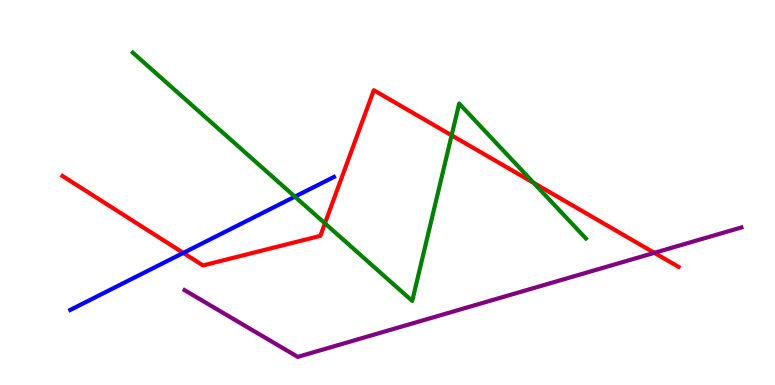[{'lines': ['blue', 'red'], 'intersections': [{'x': 2.37, 'y': 3.43}]}, {'lines': ['green', 'red'], 'intersections': [{'x': 4.19, 'y': 4.2}, {'x': 5.83, 'y': 6.48}, {'x': 6.89, 'y': 5.25}]}, {'lines': ['purple', 'red'], 'intersections': [{'x': 8.44, 'y': 3.43}]}, {'lines': ['blue', 'green'], 'intersections': [{'x': 3.81, 'y': 4.89}]}, {'lines': ['blue', 'purple'], 'intersections': []}, {'lines': ['green', 'purple'], 'intersections': []}]